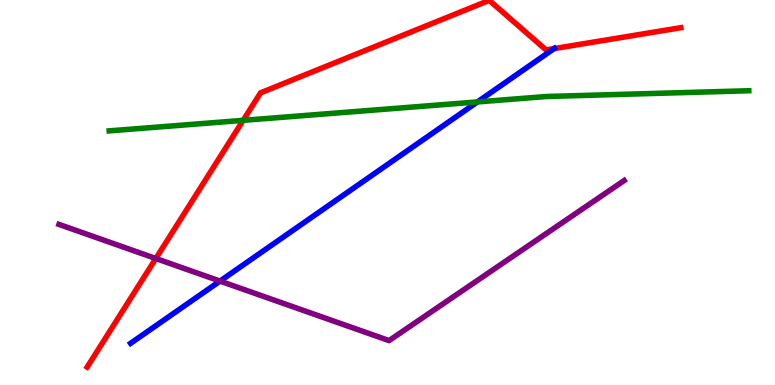[{'lines': ['blue', 'red'], 'intersections': [{'x': 7.15, 'y': 8.74}]}, {'lines': ['green', 'red'], 'intersections': [{'x': 3.14, 'y': 6.87}]}, {'lines': ['purple', 'red'], 'intersections': [{'x': 2.01, 'y': 3.29}]}, {'lines': ['blue', 'green'], 'intersections': [{'x': 6.16, 'y': 7.35}]}, {'lines': ['blue', 'purple'], 'intersections': [{'x': 2.84, 'y': 2.7}]}, {'lines': ['green', 'purple'], 'intersections': []}]